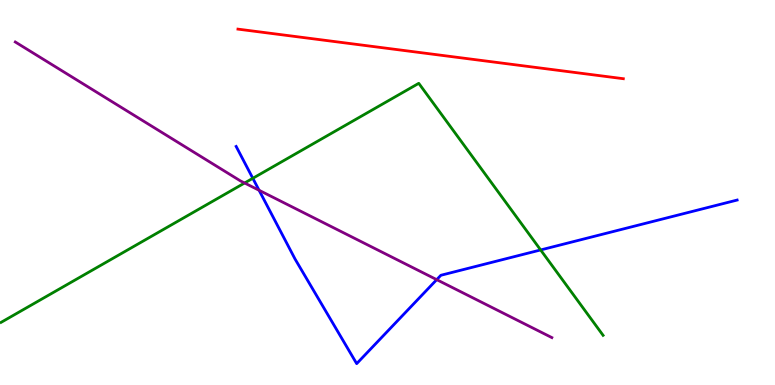[{'lines': ['blue', 'red'], 'intersections': []}, {'lines': ['green', 'red'], 'intersections': []}, {'lines': ['purple', 'red'], 'intersections': []}, {'lines': ['blue', 'green'], 'intersections': [{'x': 3.26, 'y': 5.37}, {'x': 6.98, 'y': 3.51}]}, {'lines': ['blue', 'purple'], 'intersections': [{'x': 3.34, 'y': 5.06}, {'x': 5.63, 'y': 2.74}]}, {'lines': ['green', 'purple'], 'intersections': [{'x': 3.16, 'y': 5.25}]}]